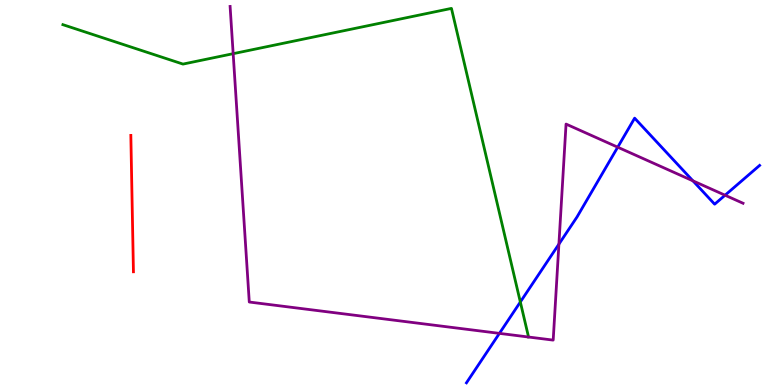[{'lines': ['blue', 'red'], 'intersections': []}, {'lines': ['green', 'red'], 'intersections': []}, {'lines': ['purple', 'red'], 'intersections': []}, {'lines': ['blue', 'green'], 'intersections': [{'x': 6.71, 'y': 2.16}]}, {'lines': ['blue', 'purple'], 'intersections': [{'x': 6.44, 'y': 1.34}, {'x': 7.21, 'y': 3.66}, {'x': 7.97, 'y': 6.18}, {'x': 8.94, 'y': 5.3}, {'x': 9.36, 'y': 4.93}]}, {'lines': ['green', 'purple'], 'intersections': [{'x': 3.01, 'y': 8.61}]}]